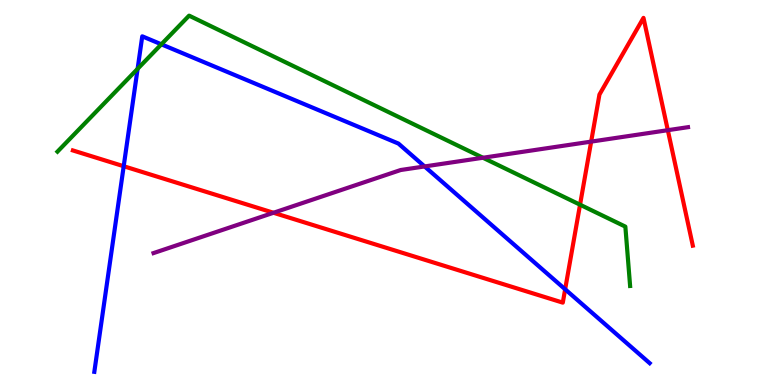[{'lines': ['blue', 'red'], 'intersections': [{'x': 1.6, 'y': 5.68}, {'x': 7.29, 'y': 2.49}]}, {'lines': ['green', 'red'], 'intersections': [{'x': 7.48, 'y': 4.68}]}, {'lines': ['purple', 'red'], 'intersections': [{'x': 3.53, 'y': 4.47}, {'x': 7.63, 'y': 6.32}, {'x': 8.62, 'y': 6.62}]}, {'lines': ['blue', 'green'], 'intersections': [{'x': 1.78, 'y': 8.21}, {'x': 2.08, 'y': 8.85}]}, {'lines': ['blue', 'purple'], 'intersections': [{'x': 5.48, 'y': 5.68}]}, {'lines': ['green', 'purple'], 'intersections': [{'x': 6.23, 'y': 5.9}]}]